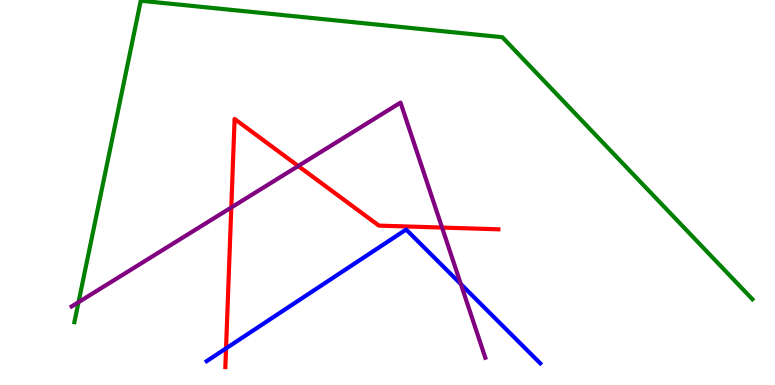[{'lines': ['blue', 'red'], 'intersections': [{'x': 2.92, 'y': 0.951}]}, {'lines': ['green', 'red'], 'intersections': []}, {'lines': ['purple', 'red'], 'intersections': [{'x': 2.98, 'y': 4.61}, {'x': 3.85, 'y': 5.69}, {'x': 5.7, 'y': 4.09}]}, {'lines': ['blue', 'green'], 'intersections': []}, {'lines': ['blue', 'purple'], 'intersections': [{'x': 5.95, 'y': 2.62}]}, {'lines': ['green', 'purple'], 'intersections': [{'x': 1.01, 'y': 2.15}]}]